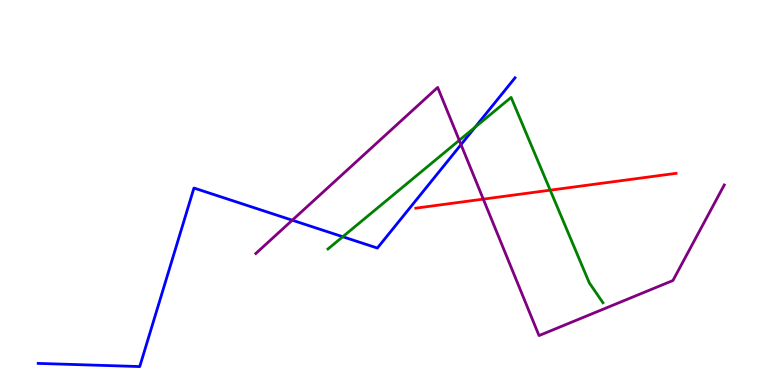[{'lines': ['blue', 'red'], 'intersections': []}, {'lines': ['green', 'red'], 'intersections': [{'x': 7.1, 'y': 5.06}]}, {'lines': ['purple', 'red'], 'intersections': [{'x': 6.24, 'y': 4.83}]}, {'lines': ['blue', 'green'], 'intersections': [{'x': 4.42, 'y': 3.85}, {'x': 6.13, 'y': 6.7}]}, {'lines': ['blue', 'purple'], 'intersections': [{'x': 3.77, 'y': 4.28}, {'x': 5.95, 'y': 6.24}]}, {'lines': ['green', 'purple'], 'intersections': [{'x': 5.93, 'y': 6.36}]}]